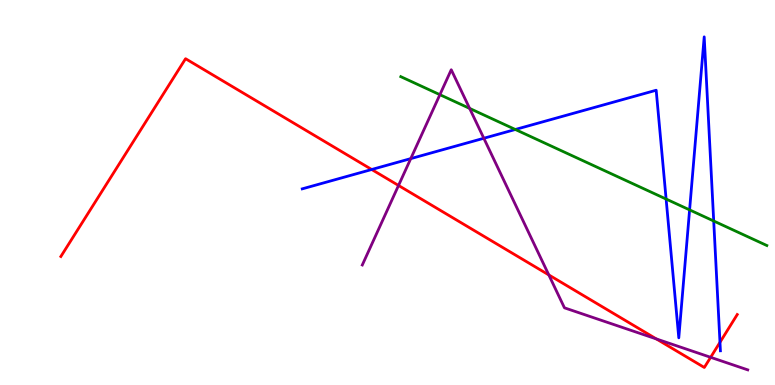[{'lines': ['blue', 'red'], 'intersections': [{'x': 4.8, 'y': 5.6}, {'x': 9.29, 'y': 1.11}]}, {'lines': ['green', 'red'], 'intersections': []}, {'lines': ['purple', 'red'], 'intersections': [{'x': 5.14, 'y': 5.18}, {'x': 7.08, 'y': 2.86}, {'x': 8.47, 'y': 1.2}, {'x': 9.17, 'y': 0.719}]}, {'lines': ['blue', 'green'], 'intersections': [{'x': 6.65, 'y': 6.64}, {'x': 8.6, 'y': 4.83}, {'x': 8.9, 'y': 4.55}, {'x': 9.21, 'y': 4.26}]}, {'lines': ['blue', 'purple'], 'intersections': [{'x': 5.3, 'y': 5.88}, {'x': 6.24, 'y': 6.41}]}, {'lines': ['green', 'purple'], 'intersections': [{'x': 5.68, 'y': 7.54}, {'x': 6.06, 'y': 7.18}]}]